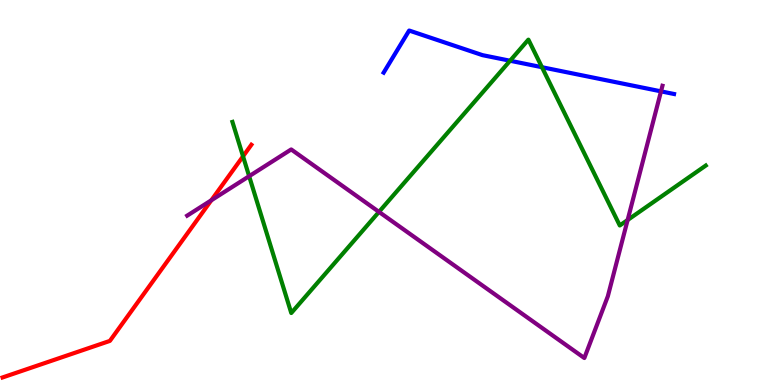[{'lines': ['blue', 'red'], 'intersections': []}, {'lines': ['green', 'red'], 'intersections': [{'x': 3.14, 'y': 5.94}]}, {'lines': ['purple', 'red'], 'intersections': [{'x': 2.73, 'y': 4.8}]}, {'lines': ['blue', 'green'], 'intersections': [{'x': 6.58, 'y': 8.42}, {'x': 6.99, 'y': 8.25}]}, {'lines': ['blue', 'purple'], 'intersections': [{'x': 8.53, 'y': 7.63}]}, {'lines': ['green', 'purple'], 'intersections': [{'x': 3.21, 'y': 5.42}, {'x': 4.89, 'y': 4.5}, {'x': 8.1, 'y': 4.29}]}]